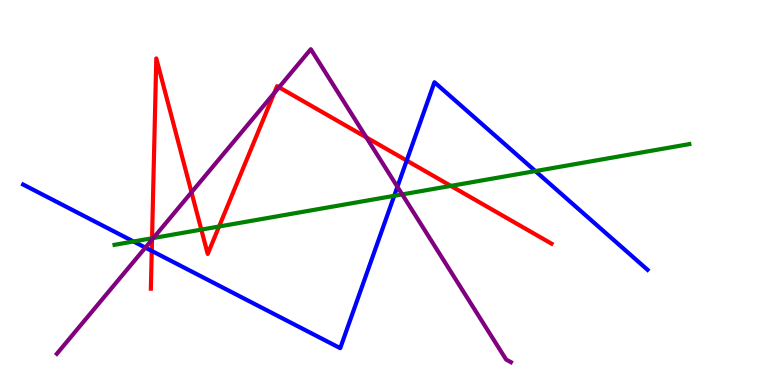[{'lines': ['blue', 'red'], 'intersections': [{'x': 1.96, 'y': 3.48}, {'x': 5.25, 'y': 5.83}]}, {'lines': ['green', 'red'], 'intersections': [{'x': 1.96, 'y': 3.81}, {'x': 2.6, 'y': 4.04}, {'x': 2.83, 'y': 4.12}, {'x': 5.82, 'y': 5.17}]}, {'lines': ['purple', 'red'], 'intersections': [{'x': 1.96, 'y': 3.78}, {'x': 2.47, 'y': 5.01}, {'x': 3.54, 'y': 7.58}, {'x': 3.6, 'y': 7.73}, {'x': 4.73, 'y': 6.43}]}, {'lines': ['blue', 'green'], 'intersections': [{'x': 1.72, 'y': 3.73}, {'x': 5.09, 'y': 4.91}, {'x': 6.91, 'y': 5.56}]}, {'lines': ['blue', 'purple'], 'intersections': [{'x': 1.88, 'y': 3.57}, {'x': 5.13, 'y': 5.15}]}, {'lines': ['green', 'purple'], 'intersections': [{'x': 1.98, 'y': 3.82}, {'x': 5.19, 'y': 4.95}]}]